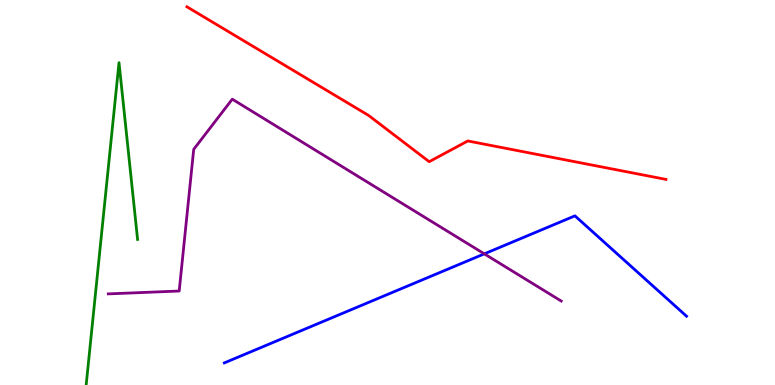[{'lines': ['blue', 'red'], 'intersections': []}, {'lines': ['green', 'red'], 'intersections': []}, {'lines': ['purple', 'red'], 'intersections': []}, {'lines': ['blue', 'green'], 'intersections': []}, {'lines': ['blue', 'purple'], 'intersections': [{'x': 6.25, 'y': 3.41}]}, {'lines': ['green', 'purple'], 'intersections': []}]